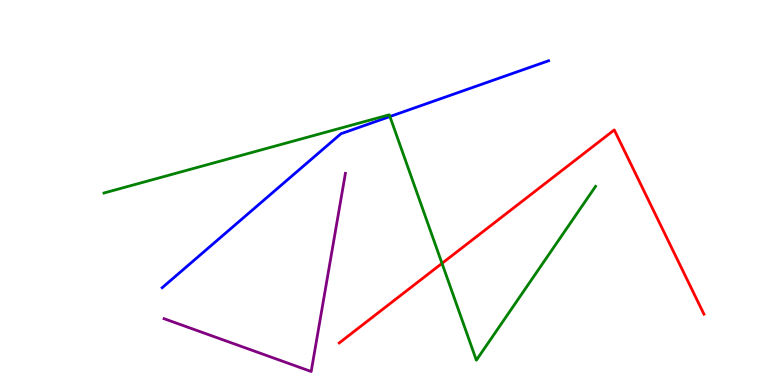[{'lines': ['blue', 'red'], 'intersections': []}, {'lines': ['green', 'red'], 'intersections': [{'x': 5.7, 'y': 3.16}]}, {'lines': ['purple', 'red'], 'intersections': []}, {'lines': ['blue', 'green'], 'intersections': [{'x': 5.03, 'y': 6.97}]}, {'lines': ['blue', 'purple'], 'intersections': []}, {'lines': ['green', 'purple'], 'intersections': []}]